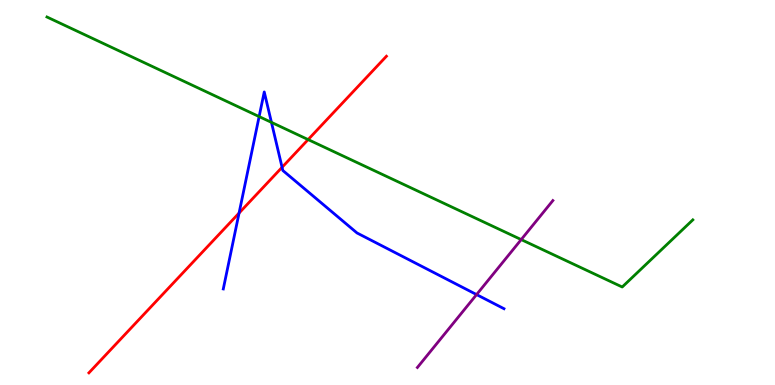[{'lines': ['blue', 'red'], 'intersections': [{'x': 3.08, 'y': 4.47}, {'x': 3.64, 'y': 5.65}]}, {'lines': ['green', 'red'], 'intersections': [{'x': 3.98, 'y': 6.37}]}, {'lines': ['purple', 'red'], 'intersections': []}, {'lines': ['blue', 'green'], 'intersections': [{'x': 3.34, 'y': 6.97}, {'x': 3.5, 'y': 6.82}]}, {'lines': ['blue', 'purple'], 'intersections': [{'x': 6.15, 'y': 2.35}]}, {'lines': ['green', 'purple'], 'intersections': [{'x': 6.73, 'y': 3.78}]}]